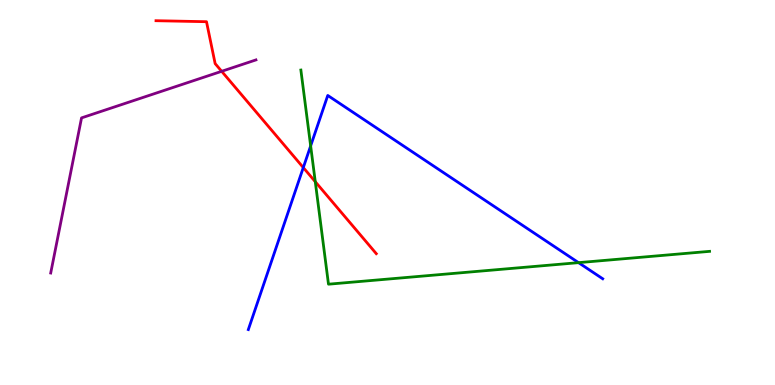[{'lines': ['blue', 'red'], 'intersections': [{'x': 3.91, 'y': 5.65}]}, {'lines': ['green', 'red'], 'intersections': [{'x': 4.07, 'y': 5.28}]}, {'lines': ['purple', 'red'], 'intersections': [{'x': 2.86, 'y': 8.15}]}, {'lines': ['blue', 'green'], 'intersections': [{'x': 4.01, 'y': 6.21}, {'x': 7.46, 'y': 3.18}]}, {'lines': ['blue', 'purple'], 'intersections': []}, {'lines': ['green', 'purple'], 'intersections': []}]